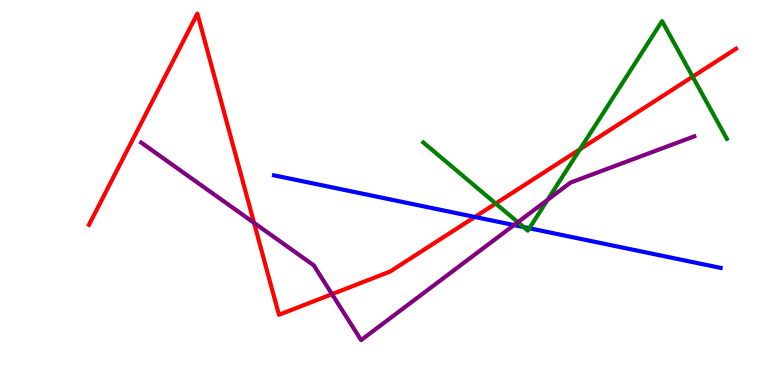[{'lines': ['blue', 'red'], 'intersections': [{'x': 6.13, 'y': 4.36}]}, {'lines': ['green', 'red'], 'intersections': [{'x': 6.4, 'y': 4.71}, {'x': 7.48, 'y': 6.12}, {'x': 8.94, 'y': 8.01}]}, {'lines': ['purple', 'red'], 'intersections': [{'x': 3.28, 'y': 4.21}, {'x': 4.28, 'y': 2.36}]}, {'lines': ['blue', 'green'], 'intersections': [{'x': 6.76, 'y': 4.1}, {'x': 6.83, 'y': 4.07}]}, {'lines': ['blue', 'purple'], 'intersections': [{'x': 6.63, 'y': 4.15}]}, {'lines': ['green', 'purple'], 'intersections': [{'x': 6.68, 'y': 4.23}, {'x': 7.07, 'y': 4.81}]}]